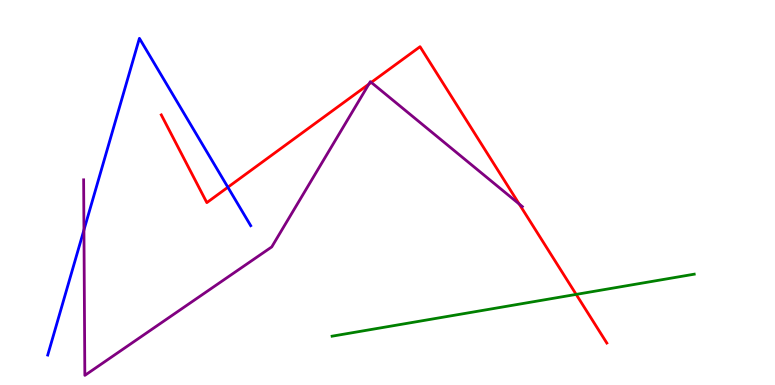[{'lines': ['blue', 'red'], 'intersections': [{'x': 2.94, 'y': 5.14}]}, {'lines': ['green', 'red'], 'intersections': [{'x': 7.43, 'y': 2.35}]}, {'lines': ['purple', 'red'], 'intersections': [{'x': 4.76, 'y': 7.81}, {'x': 4.79, 'y': 7.86}, {'x': 6.7, 'y': 4.7}]}, {'lines': ['blue', 'green'], 'intersections': []}, {'lines': ['blue', 'purple'], 'intersections': [{'x': 1.08, 'y': 4.03}]}, {'lines': ['green', 'purple'], 'intersections': []}]